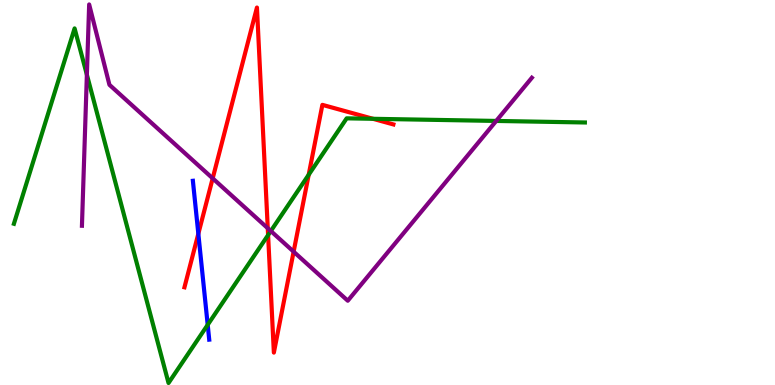[{'lines': ['blue', 'red'], 'intersections': [{'x': 2.56, 'y': 3.93}]}, {'lines': ['green', 'red'], 'intersections': [{'x': 3.46, 'y': 3.89}, {'x': 3.98, 'y': 5.46}, {'x': 4.81, 'y': 6.91}]}, {'lines': ['purple', 'red'], 'intersections': [{'x': 2.74, 'y': 5.37}, {'x': 3.46, 'y': 4.07}, {'x': 3.79, 'y': 3.46}]}, {'lines': ['blue', 'green'], 'intersections': [{'x': 2.68, 'y': 1.56}]}, {'lines': ['blue', 'purple'], 'intersections': []}, {'lines': ['green', 'purple'], 'intersections': [{'x': 1.12, 'y': 8.06}, {'x': 3.49, 'y': 4.0}, {'x': 6.4, 'y': 6.86}]}]